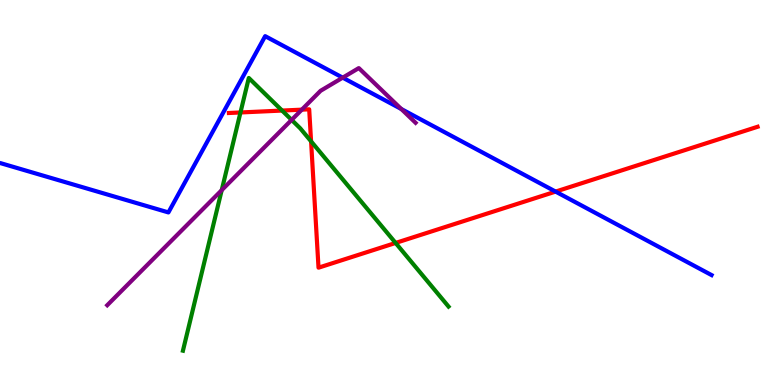[{'lines': ['blue', 'red'], 'intersections': [{'x': 7.17, 'y': 5.02}]}, {'lines': ['green', 'red'], 'intersections': [{'x': 3.1, 'y': 7.08}, {'x': 3.64, 'y': 7.13}, {'x': 4.01, 'y': 6.33}, {'x': 5.1, 'y': 3.69}]}, {'lines': ['purple', 'red'], 'intersections': [{'x': 3.89, 'y': 7.15}]}, {'lines': ['blue', 'green'], 'intersections': []}, {'lines': ['blue', 'purple'], 'intersections': [{'x': 4.42, 'y': 7.98}, {'x': 5.18, 'y': 7.17}]}, {'lines': ['green', 'purple'], 'intersections': [{'x': 2.86, 'y': 5.06}, {'x': 3.76, 'y': 6.89}]}]